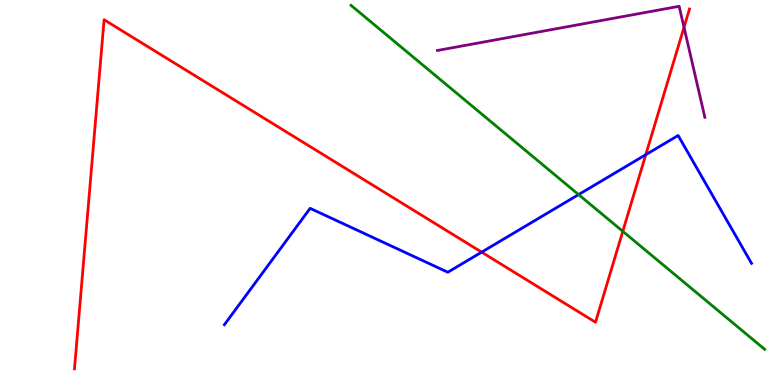[{'lines': ['blue', 'red'], 'intersections': [{'x': 6.21, 'y': 3.45}, {'x': 8.33, 'y': 5.98}]}, {'lines': ['green', 'red'], 'intersections': [{'x': 8.04, 'y': 3.99}]}, {'lines': ['purple', 'red'], 'intersections': [{'x': 8.83, 'y': 9.29}]}, {'lines': ['blue', 'green'], 'intersections': [{'x': 7.47, 'y': 4.95}]}, {'lines': ['blue', 'purple'], 'intersections': []}, {'lines': ['green', 'purple'], 'intersections': []}]